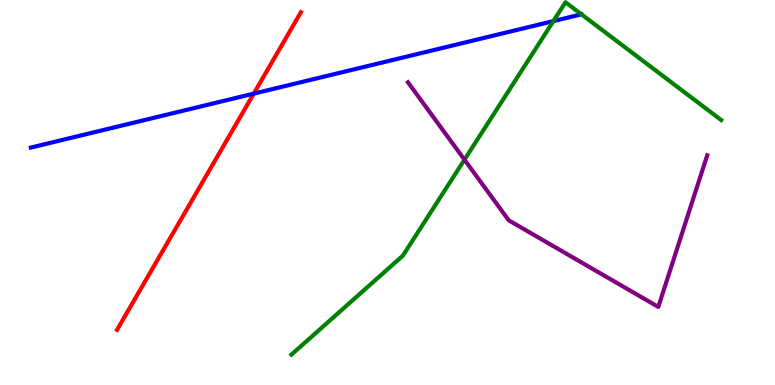[{'lines': ['blue', 'red'], 'intersections': [{'x': 3.27, 'y': 7.57}]}, {'lines': ['green', 'red'], 'intersections': []}, {'lines': ['purple', 'red'], 'intersections': []}, {'lines': ['blue', 'green'], 'intersections': [{'x': 7.14, 'y': 9.45}]}, {'lines': ['blue', 'purple'], 'intersections': []}, {'lines': ['green', 'purple'], 'intersections': [{'x': 5.99, 'y': 5.85}]}]